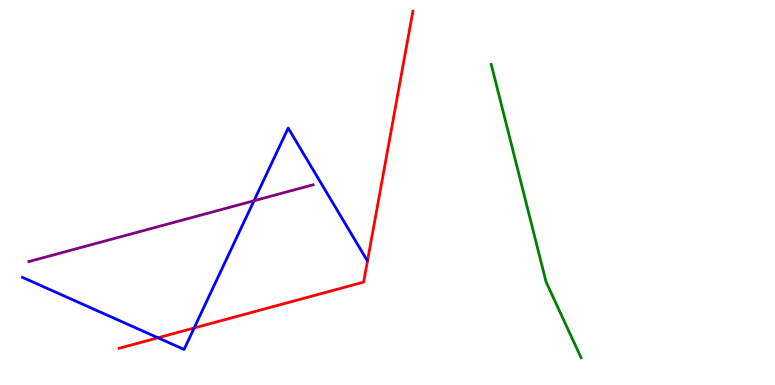[{'lines': ['blue', 'red'], 'intersections': [{'x': 2.04, 'y': 1.23}, {'x': 2.51, 'y': 1.48}]}, {'lines': ['green', 'red'], 'intersections': []}, {'lines': ['purple', 'red'], 'intersections': []}, {'lines': ['blue', 'green'], 'intersections': []}, {'lines': ['blue', 'purple'], 'intersections': [{'x': 3.28, 'y': 4.79}]}, {'lines': ['green', 'purple'], 'intersections': []}]